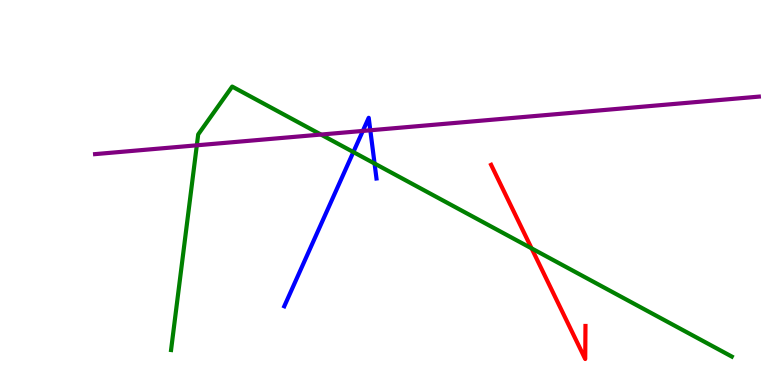[{'lines': ['blue', 'red'], 'intersections': []}, {'lines': ['green', 'red'], 'intersections': [{'x': 6.86, 'y': 3.55}]}, {'lines': ['purple', 'red'], 'intersections': []}, {'lines': ['blue', 'green'], 'intersections': [{'x': 4.56, 'y': 6.05}, {'x': 4.83, 'y': 5.75}]}, {'lines': ['blue', 'purple'], 'intersections': [{'x': 4.68, 'y': 6.6}, {'x': 4.78, 'y': 6.62}]}, {'lines': ['green', 'purple'], 'intersections': [{'x': 2.54, 'y': 6.23}, {'x': 4.14, 'y': 6.51}]}]